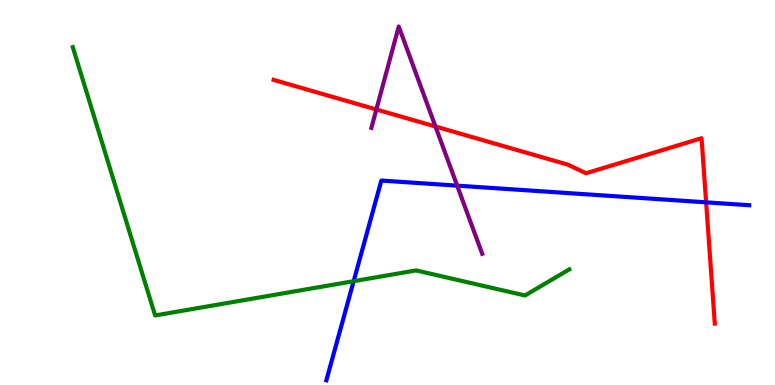[{'lines': ['blue', 'red'], 'intersections': [{'x': 9.11, 'y': 4.74}]}, {'lines': ['green', 'red'], 'intersections': []}, {'lines': ['purple', 'red'], 'intersections': [{'x': 4.86, 'y': 7.16}, {'x': 5.62, 'y': 6.71}]}, {'lines': ['blue', 'green'], 'intersections': [{'x': 4.56, 'y': 2.7}]}, {'lines': ['blue', 'purple'], 'intersections': [{'x': 5.9, 'y': 5.18}]}, {'lines': ['green', 'purple'], 'intersections': []}]